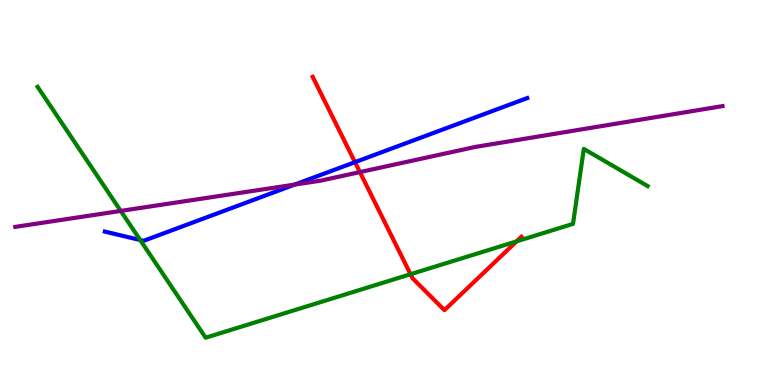[{'lines': ['blue', 'red'], 'intersections': [{'x': 4.58, 'y': 5.79}]}, {'lines': ['green', 'red'], 'intersections': [{'x': 5.3, 'y': 2.88}, {'x': 6.67, 'y': 3.73}]}, {'lines': ['purple', 'red'], 'intersections': [{'x': 4.64, 'y': 5.53}]}, {'lines': ['blue', 'green'], 'intersections': [{'x': 1.81, 'y': 3.77}]}, {'lines': ['blue', 'purple'], 'intersections': [{'x': 3.8, 'y': 5.21}]}, {'lines': ['green', 'purple'], 'intersections': [{'x': 1.56, 'y': 4.52}]}]